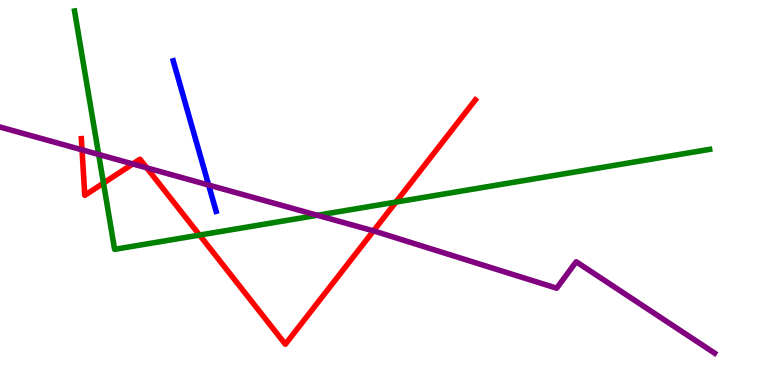[{'lines': ['blue', 'red'], 'intersections': []}, {'lines': ['green', 'red'], 'intersections': [{'x': 1.34, 'y': 5.24}, {'x': 2.57, 'y': 3.89}, {'x': 5.11, 'y': 4.75}]}, {'lines': ['purple', 'red'], 'intersections': [{'x': 1.06, 'y': 6.11}, {'x': 1.71, 'y': 5.74}, {'x': 1.89, 'y': 5.64}, {'x': 4.82, 'y': 4.0}]}, {'lines': ['blue', 'green'], 'intersections': []}, {'lines': ['blue', 'purple'], 'intersections': [{'x': 2.69, 'y': 5.19}]}, {'lines': ['green', 'purple'], 'intersections': [{'x': 1.27, 'y': 5.99}, {'x': 4.1, 'y': 4.41}]}]